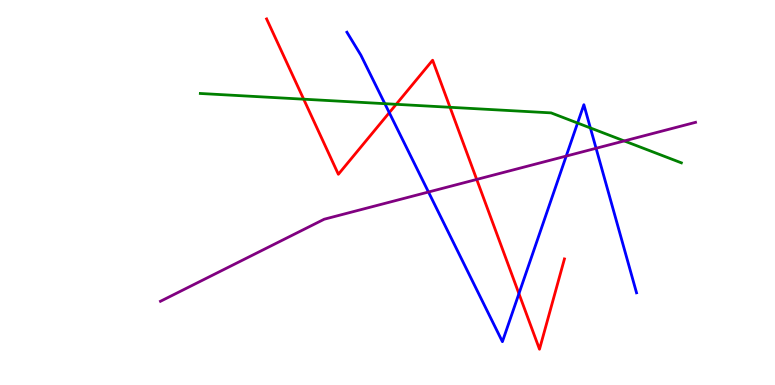[{'lines': ['blue', 'red'], 'intersections': [{'x': 5.02, 'y': 7.07}, {'x': 6.7, 'y': 2.37}]}, {'lines': ['green', 'red'], 'intersections': [{'x': 3.92, 'y': 7.42}, {'x': 5.11, 'y': 7.29}, {'x': 5.81, 'y': 7.21}]}, {'lines': ['purple', 'red'], 'intersections': [{'x': 6.15, 'y': 5.34}]}, {'lines': ['blue', 'green'], 'intersections': [{'x': 4.97, 'y': 7.31}, {'x': 7.45, 'y': 6.8}, {'x': 7.62, 'y': 6.68}]}, {'lines': ['blue', 'purple'], 'intersections': [{'x': 5.53, 'y': 5.01}, {'x': 7.31, 'y': 5.95}, {'x': 7.69, 'y': 6.15}]}, {'lines': ['green', 'purple'], 'intersections': [{'x': 8.05, 'y': 6.34}]}]